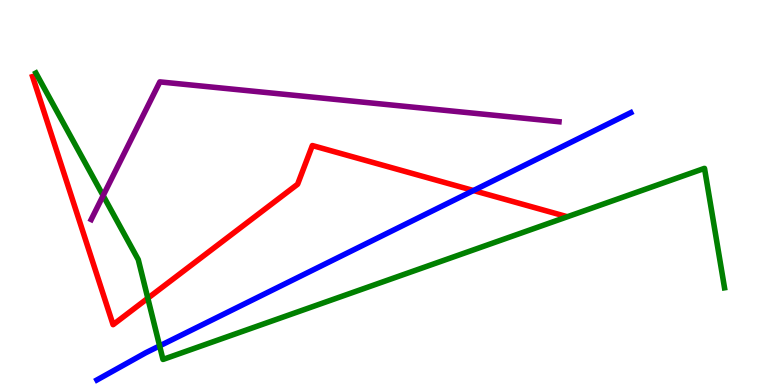[{'lines': ['blue', 'red'], 'intersections': [{'x': 6.11, 'y': 5.05}]}, {'lines': ['green', 'red'], 'intersections': [{'x': 1.91, 'y': 2.25}]}, {'lines': ['purple', 'red'], 'intersections': []}, {'lines': ['blue', 'green'], 'intersections': [{'x': 2.06, 'y': 1.02}]}, {'lines': ['blue', 'purple'], 'intersections': []}, {'lines': ['green', 'purple'], 'intersections': [{'x': 1.33, 'y': 4.92}]}]